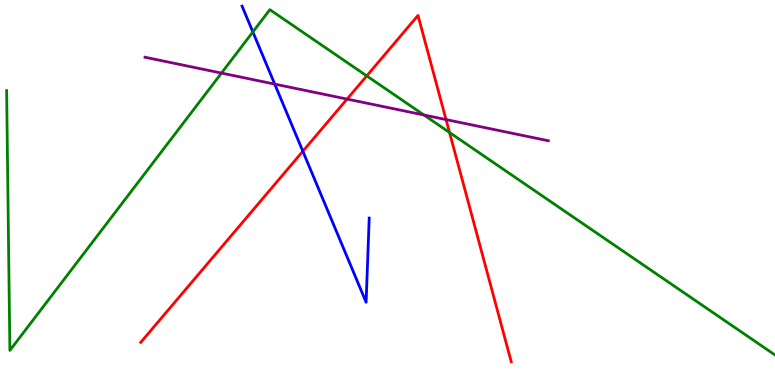[{'lines': ['blue', 'red'], 'intersections': [{'x': 3.91, 'y': 6.07}]}, {'lines': ['green', 'red'], 'intersections': [{'x': 4.73, 'y': 8.03}, {'x': 5.8, 'y': 6.56}]}, {'lines': ['purple', 'red'], 'intersections': [{'x': 4.48, 'y': 7.43}, {'x': 5.76, 'y': 6.89}]}, {'lines': ['blue', 'green'], 'intersections': [{'x': 3.26, 'y': 9.17}]}, {'lines': ['blue', 'purple'], 'intersections': [{'x': 3.54, 'y': 7.82}]}, {'lines': ['green', 'purple'], 'intersections': [{'x': 2.86, 'y': 8.1}, {'x': 5.47, 'y': 7.01}]}]